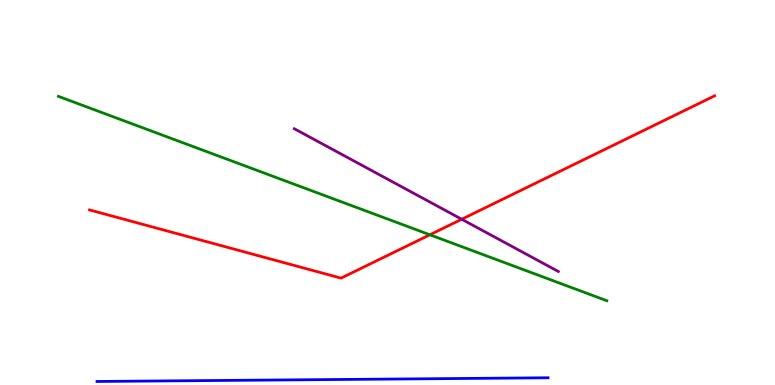[{'lines': ['blue', 'red'], 'intersections': []}, {'lines': ['green', 'red'], 'intersections': [{'x': 5.55, 'y': 3.9}]}, {'lines': ['purple', 'red'], 'intersections': [{'x': 5.96, 'y': 4.31}]}, {'lines': ['blue', 'green'], 'intersections': []}, {'lines': ['blue', 'purple'], 'intersections': []}, {'lines': ['green', 'purple'], 'intersections': []}]